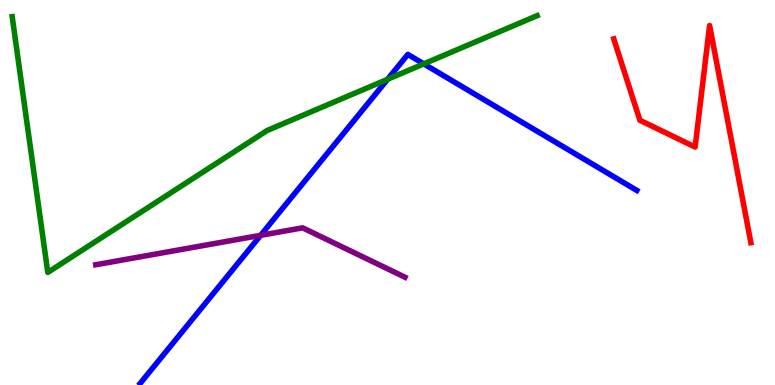[{'lines': ['blue', 'red'], 'intersections': []}, {'lines': ['green', 'red'], 'intersections': []}, {'lines': ['purple', 'red'], 'intersections': []}, {'lines': ['blue', 'green'], 'intersections': [{'x': 5.0, 'y': 7.94}, {'x': 5.47, 'y': 8.34}]}, {'lines': ['blue', 'purple'], 'intersections': [{'x': 3.36, 'y': 3.89}]}, {'lines': ['green', 'purple'], 'intersections': []}]